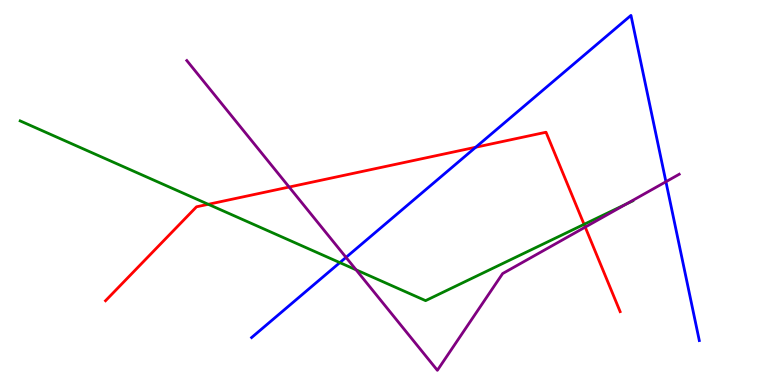[{'lines': ['blue', 'red'], 'intersections': [{'x': 6.14, 'y': 6.18}]}, {'lines': ['green', 'red'], 'intersections': [{'x': 2.69, 'y': 4.69}, {'x': 7.54, 'y': 4.17}]}, {'lines': ['purple', 'red'], 'intersections': [{'x': 3.73, 'y': 5.14}, {'x': 7.55, 'y': 4.1}]}, {'lines': ['blue', 'green'], 'intersections': [{'x': 4.39, 'y': 3.18}]}, {'lines': ['blue', 'purple'], 'intersections': [{'x': 4.46, 'y': 3.31}, {'x': 8.59, 'y': 5.28}]}, {'lines': ['green', 'purple'], 'intersections': [{'x': 4.59, 'y': 2.99}, {'x': 8.08, 'y': 4.7}]}]